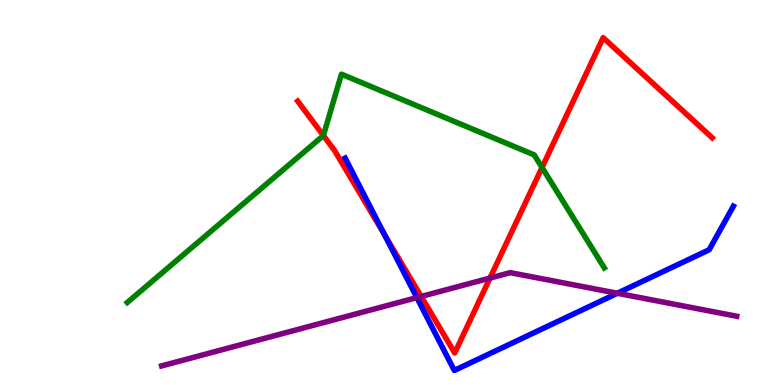[{'lines': ['blue', 'red'], 'intersections': [{'x': 4.96, 'y': 3.9}]}, {'lines': ['green', 'red'], 'intersections': [{'x': 4.17, 'y': 6.48}, {'x': 6.99, 'y': 5.65}]}, {'lines': ['purple', 'red'], 'intersections': [{'x': 5.43, 'y': 2.3}, {'x': 6.32, 'y': 2.78}]}, {'lines': ['blue', 'green'], 'intersections': []}, {'lines': ['blue', 'purple'], 'intersections': [{'x': 5.38, 'y': 2.27}, {'x': 7.97, 'y': 2.38}]}, {'lines': ['green', 'purple'], 'intersections': []}]